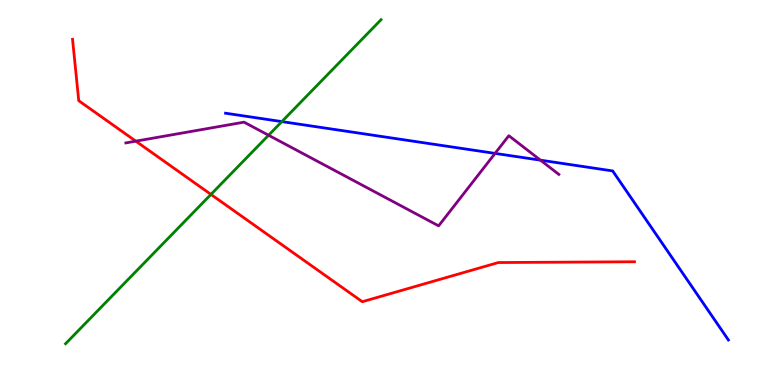[{'lines': ['blue', 'red'], 'intersections': []}, {'lines': ['green', 'red'], 'intersections': [{'x': 2.72, 'y': 4.95}]}, {'lines': ['purple', 'red'], 'intersections': [{'x': 1.75, 'y': 6.33}]}, {'lines': ['blue', 'green'], 'intersections': [{'x': 3.64, 'y': 6.84}]}, {'lines': ['blue', 'purple'], 'intersections': [{'x': 6.39, 'y': 6.02}, {'x': 6.97, 'y': 5.84}]}, {'lines': ['green', 'purple'], 'intersections': [{'x': 3.47, 'y': 6.49}]}]